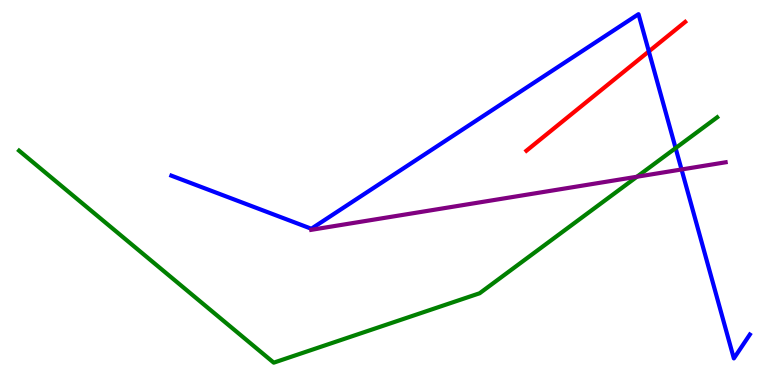[{'lines': ['blue', 'red'], 'intersections': [{'x': 8.37, 'y': 8.66}]}, {'lines': ['green', 'red'], 'intersections': []}, {'lines': ['purple', 'red'], 'intersections': []}, {'lines': ['blue', 'green'], 'intersections': [{'x': 8.72, 'y': 6.15}]}, {'lines': ['blue', 'purple'], 'intersections': [{'x': 8.79, 'y': 5.6}]}, {'lines': ['green', 'purple'], 'intersections': [{'x': 8.22, 'y': 5.41}]}]